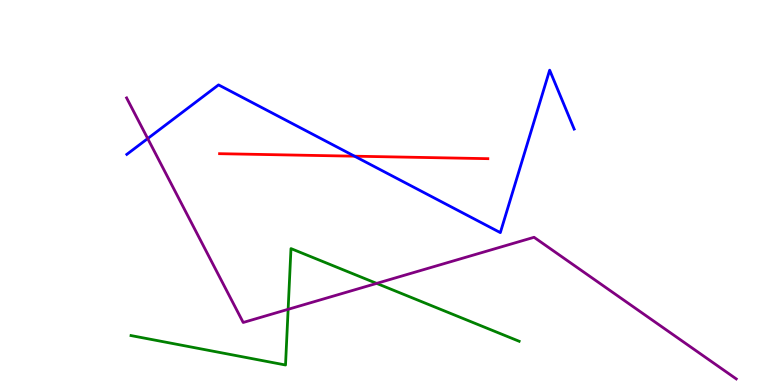[{'lines': ['blue', 'red'], 'intersections': [{'x': 4.57, 'y': 5.94}]}, {'lines': ['green', 'red'], 'intersections': []}, {'lines': ['purple', 'red'], 'intersections': []}, {'lines': ['blue', 'green'], 'intersections': []}, {'lines': ['blue', 'purple'], 'intersections': [{'x': 1.91, 'y': 6.4}]}, {'lines': ['green', 'purple'], 'intersections': [{'x': 3.72, 'y': 1.97}, {'x': 4.86, 'y': 2.64}]}]